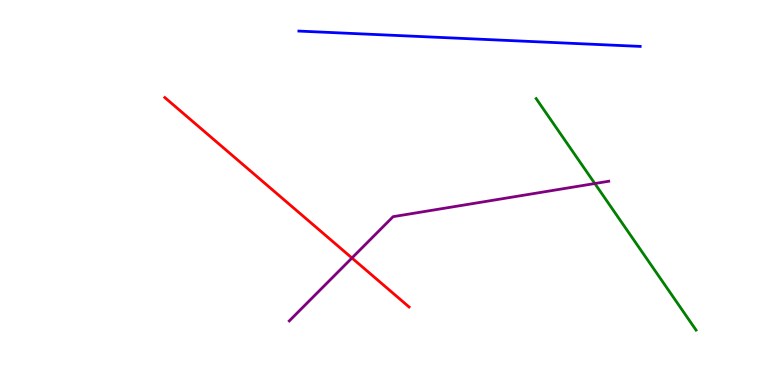[{'lines': ['blue', 'red'], 'intersections': []}, {'lines': ['green', 'red'], 'intersections': []}, {'lines': ['purple', 'red'], 'intersections': [{'x': 4.54, 'y': 3.3}]}, {'lines': ['blue', 'green'], 'intersections': []}, {'lines': ['blue', 'purple'], 'intersections': []}, {'lines': ['green', 'purple'], 'intersections': [{'x': 7.68, 'y': 5.23}]}]